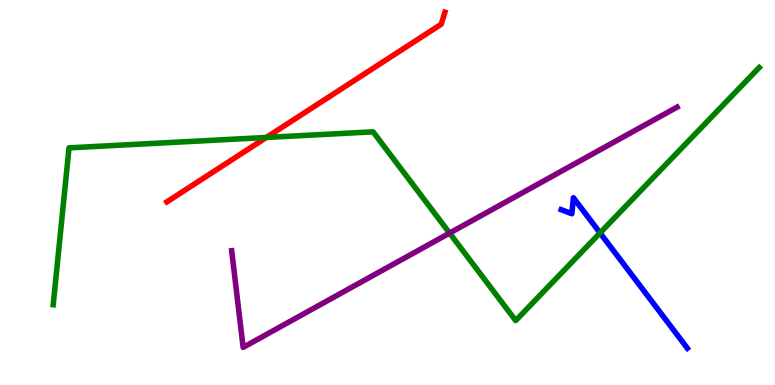[{'lines': ['blue', 'red'], 'intersections': []}, {'lines': ['green', 'red'], 'intersections': [{'x': 3.44, 'y': 6.43}]}, {'lines': ['purple', 'red'], 'intersections': []}, {'lines': ['blue', 'green'], 'intersections': [{'x': 7.74, 'y': 3.95}]}, {'lines': ['blue', 'purple'], 'intersections': []}, {'lines': ['green', 'purple'], 'intersections': [{'x': 5.8, 'y': 3.95}]}]